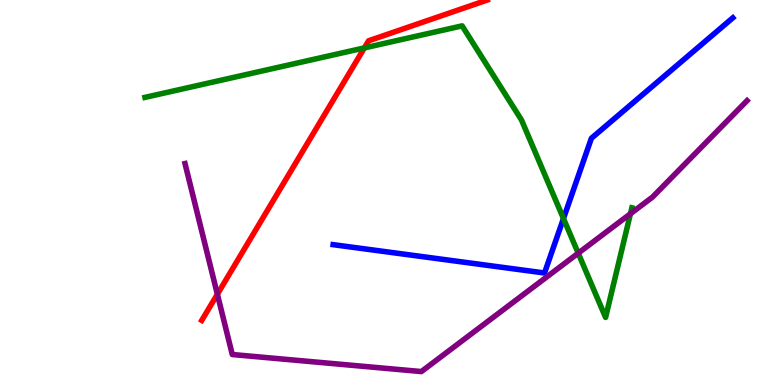[{'lines': ['blue', 'red'], 'intersections': []}, {'lines': ['green', 'red'], 'intersections': [{'x': 4.7, 'y': 8.76}]}, {'lines': ['purple', 'red'], 'intersections': [{'x': 2.8, 'y': 2.36}]}, {'lines': ['blue', 'green'], 'intersections': [{'x': 7.27, 'y': 4.32}]}, {'lines': ['blue', 'purple'], 'intersections': []}, {'lines': ['green', 'purple'], 'intersections': [{'x': 7.46, 'y': 3.42}, {'x': 8.13, 'y': 4.45}]}]